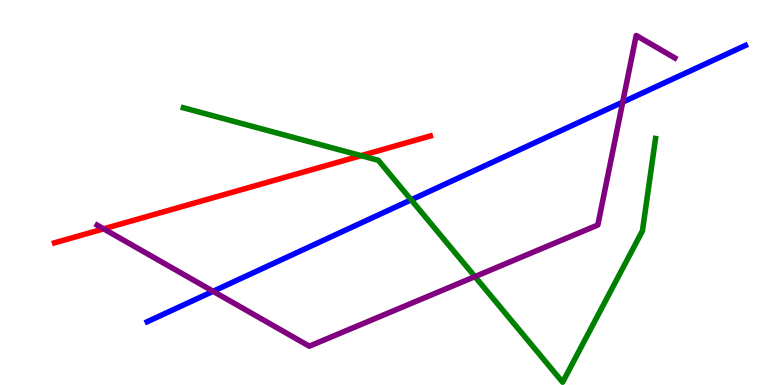[{'lines': ['blue', 'red'], 'intersections': []}, {'lines': ['green', 'red'], 'intersections': [{'x': 4.66, 'y': 5.96}]}, {'lines': ['purple', 'red'], 'intersections': [{'x': 1.34, 'y': 4.06}]}, {'lines': ['blue', 'green'], 'intersections': [{'x': 5.31, 'y': 4.81}]}, {'lines': ['blue', 'purple'], 'intersections': [{'x': 2.75, 'y': 2.43}, {'x': 8.03, 'y': 7.35}]}, {'lines': ['green', 'purple'], 'intersections': [{'x': 6.13, 'y': 2.82}]}]